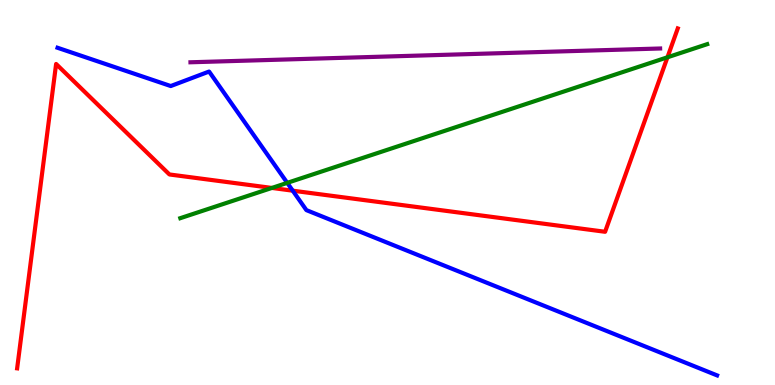[{'lines': ['blue', 'red'], 'intersections': [{'x': 3.78, 'y': 5.05}]}, {'lines': ['green', 'red'], 'intersections': [{'x': 3.51, 'y': 5.12}, {'x': 8.61, 'y': 8.51}]}, {'lines': ['purple', 'red'], 'intersections': []}, {'lines': ['blue', 'green'], 'intersections': [{'x': 3.71, 'y': 5.25}]}, {'lines': ['blue', 'purple'], 'intersections': []}, {'lines': ['green', 'purple'], 'intersections': []}]